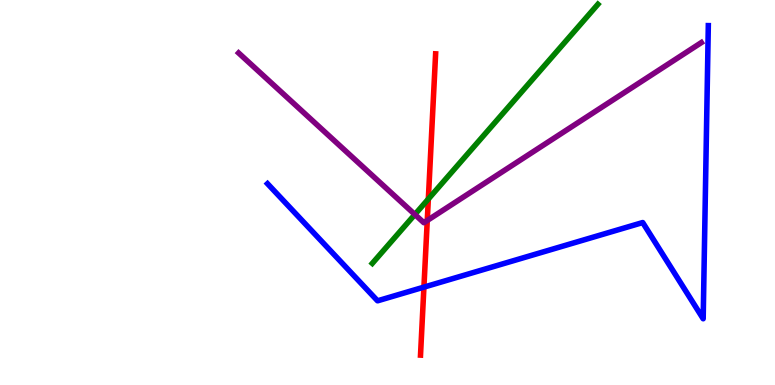[{'lines': ['blue', 'red'], 'intersections': [{'x': 5.47, 'y': 2.54}]}, {'lines': ['green', 'red'], 'intersections': [{'x': 5.53, 'y': 4.83}]}, {'lines': ['purple', 'red'], 'intersections': [{'x': 5.51, 'y': 4.27}]}, {'lines': ['blue', 'green'], 'intersections': []}, {'lines': ['blue', 'purple'], 'intersections': []}, {'lines': ['green', 'purple'], 'intersections': [{'x': 5.35, 'y': 4.43}]}]